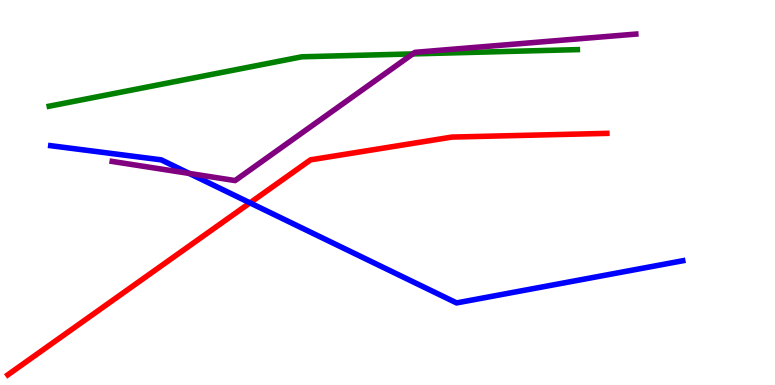[{'lines': ['blue', 'red'], 'intersections': [{'x': 3.23, 'y': 4.73}]}, {'lines': ['green', 'red'], 'intersections': []}, {'lines': ['purple', 'red'], 'intersections': []}, {'lines': ['blue', 'green'], 'intersections': []}, {'lines': ['blue', 'purple'], 'intersections': [{'x': 2.44, 'y': 5.5}]}, {'lines': ['green', 'purple'], 'intersections': [{'x': 5.33, 'y': 8.6}]}]